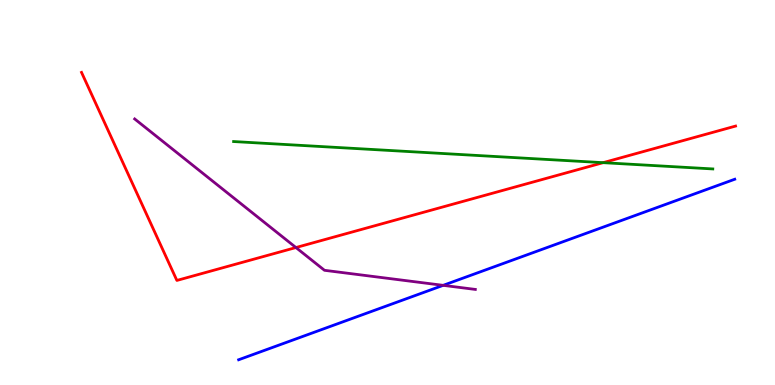[{'lines': ['blue', 'red'], 'intersections': []}, {'lines': ['green', 'red'], 'intersections': [{'x': 7.78, 'y': 5.77}]}, {'lines': ['purple', 'red'], 'intersections': [{'x': 3.82, 'y': 3.57}]}, {'lines': ['blue', 'green'], 'intersections': []}, {'lines': ['blue', 'purple'], 'intersections': [{'x': 5.72, 'y': 2.59}]}, {'lines': ['green', 'purple'], 'intersections': []}]